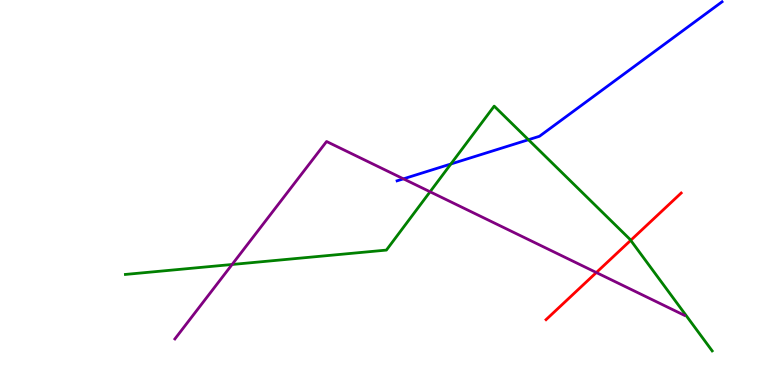[{'lines': ['blue', 'red'], 'intersections': []}, {'lines': ['green', 'red'], 'intersections': [{'x': 8.14, 'y': 3.76}]}, {'lines': ['purple', 'red'], 'intersections': [{'x': 7.69, 'y': 2.92}]}, {'lines': ['blue', 'green'], 'intersections': [{'x': 5.82, 'y': 5.74}, {'x': 6.82, 'y': 6.37}]}, {'lines': ['blue', 'purple'], 'intersections': [{'x': 5.21, 'y': 5.35}]}, {'lines': ['green', 'purple'], 'intersections': [{'x': 2.99, 'y': 3.13}, {'x': 5.55, 'y': 5.02}]}]